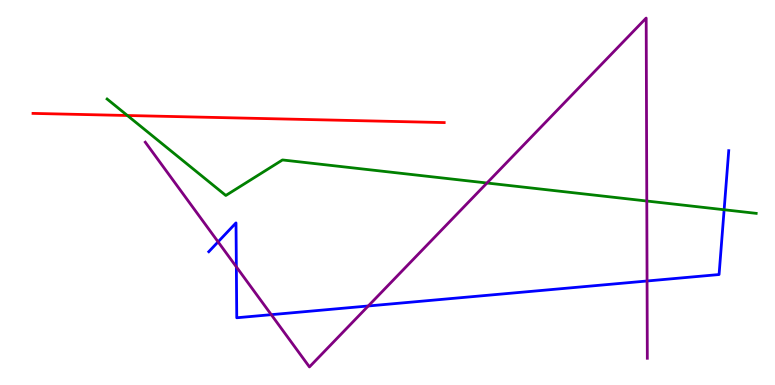[{'lines': ['blue', 'red'], 'intersections': []}, {'lines': ['green', 'red'], 'intersections': [{'x': 1.64, 'y': 7.0}]}, {'lines': ['purple', 'red'], 'intersections': []}, {'lines': ['blue', 'green'], 'intersections': [{'x': 9.34, 'y': 4.55}]}, {'lines': ['blue', 'purple'], 'intersections': [{'x': 2.81, 'y': 3.72}, {'x': 3.05, 'y': 3.07}, {'x': 3.5, 'y': 1.83}, {'x': 4.75, 'y': 2.05}, {'x': 8.35, 'y': 2.7}]}, {'lines': ['green', 'purple'], 'intersections': [{'x': 6.28, 'y': 5.25}, {'x': 8.35, 'y': 4.78}]}]